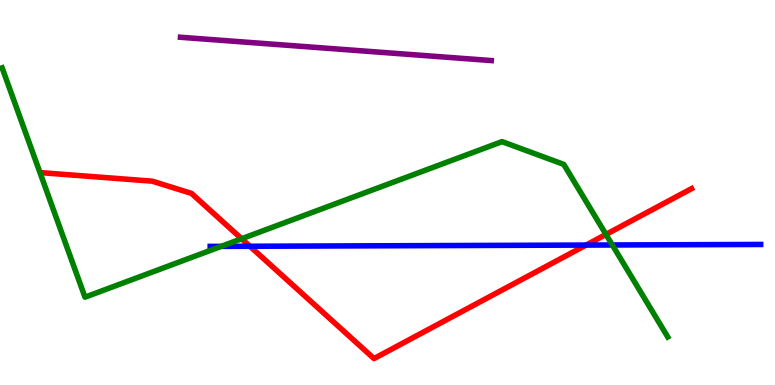[{'lines': ['blue', 'red'], 'intersections': [{'x': 3.22, 'y': 3.6}, {'x': 7.56, 'y': 3.63}]}, {'lines': ['green', 'red'], 'intersections': [{'x': 3.12, 'y': 3.8}, {'x': 7.82, 'y': 3.91}]}, {'lines': ['purple', 'red'], 'intersections': []}, {'lines': ['blue', 'green'], 'intersections': [{'x': 2.85, 'y': 3.6}, {'x': 7.9, 'y': 3.64}]}, {'lines': ['blue', 'purple'], 'intersections': []}, {'lines': ['green', 'purple'], 'intersections': []}]